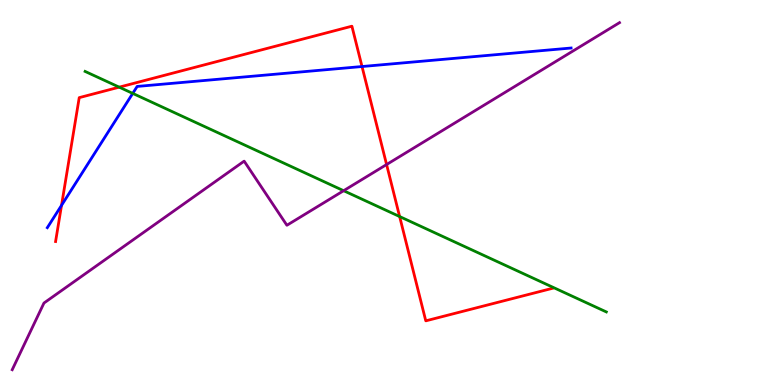[{'lines': ['blue', 'red'], 'intersections': [{'x': 0.794, 'y': 4.67}, {'x': 4.67, 'y': 8.27}]}, {'lines': ['green', 'red'], 'intersections': [{'x': 1.54, 'y': 7.74}, {'x': 5.16, 'y': 4.38}]}, {'lines': ['purple', 'red'], 'intersections': [{'x': 4.99, 'y': 5.73}]}, {'lines': ['blue', 'green'], 'intersections': [{'x': 1.71, 'y': 7.57}]}, {'lines': ['blue', 'purple'], 'intersections': []}, {'lines': ['green', 'purple'], 'intersections': [{'x': 4.43, 'y': 5.05}]}]